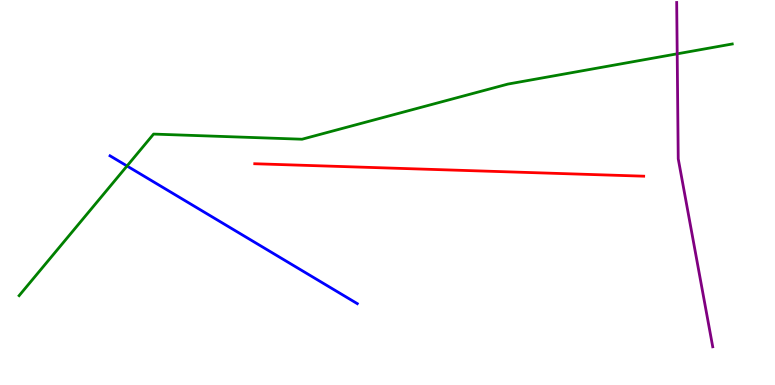[{'lines': ['blue', 'red'], 'intersections': []}, {'lines': ['green', 'red'], 'intersections': []}, {'lines': ['purple', 'red'], 'intersections': []}, {'lines': ['blue', 'green'], 'intersections': [{'x': 1.64, 'y': 5.69}]}, {'lines': ['blue', 'purple'], 'intersections': []}, {'lines': ['green', 'purple'], 'intersections': [{'x': 8.74, 'y': 8.6}]}]